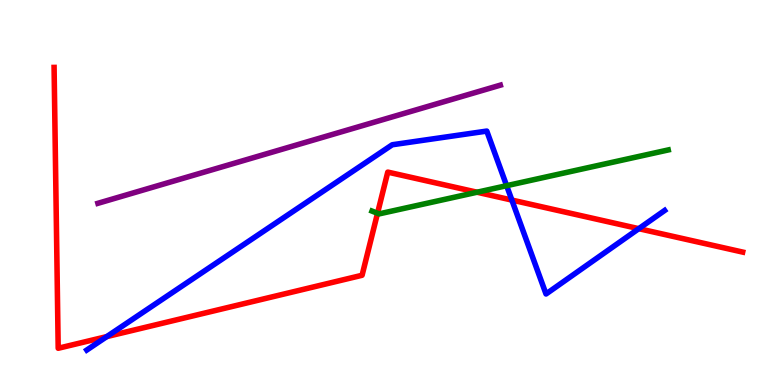[{'lines': ['blue', 'red'], 'intersections': [{'x': 1.38, 'y': 1.26}, {'x': 6.6, 'y': 4.8}, {'x': 8.24, 'y': 4.06}]}, {'lines': ['green', 'red'], 'intersections': [{'x': 4.87, 'y': 4.46}, {'x': 6.16, 'y': 5.01}]}, {'lines': ['purple', 'red'], 'intersections': []}, {'lines': ['blue', 'green'], 'intersections': [{'x': 6.54, 'y': 5.18}]}, {'lines': ['blue', 'purple'], 'intersections': []}, {'lines': ['green', 'purple'], 'intersections': []}]